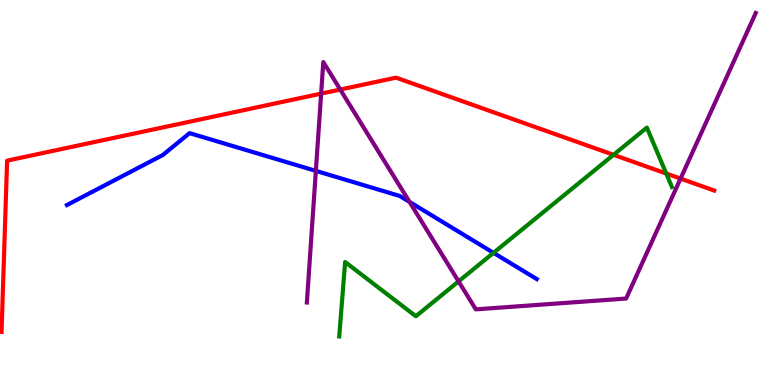[{'lines': ['blue', 'red'], 'intersections': []}, {'lines': ['green', 'red'], 'intersections': [{'x': 7.92, 'y': 5.98}, {'x': 8.6, 'y': 5.49}]}, {'lines': ['purple', 'red'], 'intersections': [{'x': 4.14, 'y': 7.57}, {'x': 4.39, 'y': 7.67}, {'x': 8.78, 'y': 5.36}]}, {'lines': ['blue', 'green'], 'intersections': [{'x': 6.37, 'y': 3.43}]}, {'lines': ['blue', 'purple'], 'intersections': [{'x': 4.08, 'y': 5.56}, {'x': 5.28, 'y': 4.76}]}, {'lines': ['green', 'purple'], 'intersections': [{'x': 5.92, 'y': 2.69}]}]